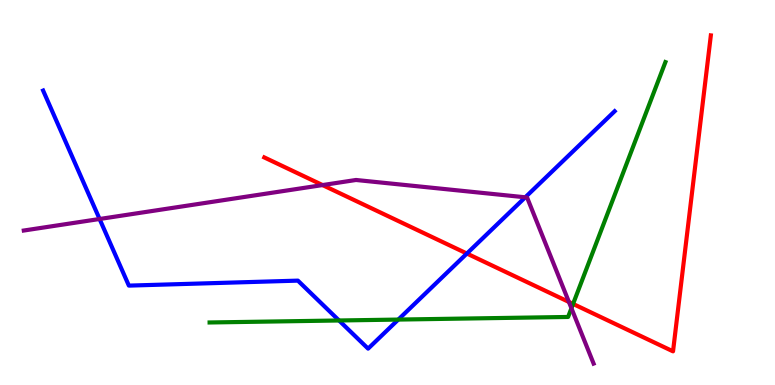[{'lines': ['blue', 'red'], 'intersections': [{'x': 6.02, 'y': 3.41}]}, {'lines': ['green', 'red'], 'intersections': [{'x': 7.39, 'y': 2.11}]}, {'lines': ['purple', 'red'], 'intersections': [{'x': 4.16, 'y': 5.19}, {'x': 7.34, 'y': 2.16}]}, {'lines': ['blue', 'green'], 'intersections': [{'x': 4.37, 'y': 1.68}, {'x': 5.14, 'y': 1.7}]}, {'lines': ['blue', 'purple'], 'intersections': [{'x': 1.28, 'y': 4.31}, {'x': 6.78, 'y': 4.88}]}, {'lines': ['green', 'purple'], 'intersections': [{'x': 7.37, 'y': 1.99}]}]